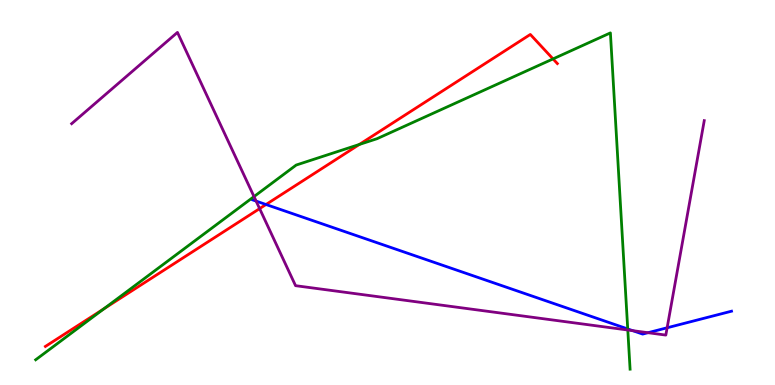[{'lines': ['blue', 'red'], 'intersections': [{'x': 3.43, 'y': 4.69}]}, {'lines': ['green', 'red'], 'intersections': [{'x': 1.34, 'y': 1.98}, {'x': 4.64, 'y': 6.25}, {'x': 7.14, 'y': 8.47}]}, {'lines': ['purple', 'red'], 'intersections': [{'x': 3.35, 'y': 4.58}]}, {'lines': ['blue', 'green'], 'intersections': [{'x': 8.1, 'y': 1.46}]}, {'lines': ['blue', 'purple'], 'intersections': [{'x': 3.3, 'y': 4.78}, {'x': 8.16, 'y': 1.41}, {'x': 8.36, 'y': 1.36}, {'x': 8.61, 'y': 1.49}]}, {'lines': ['green', 'purple'], 'intersections': [{'x': 3.28, 'y': 4.89}, {'x': 8.1, 'y': 1.43}]}]